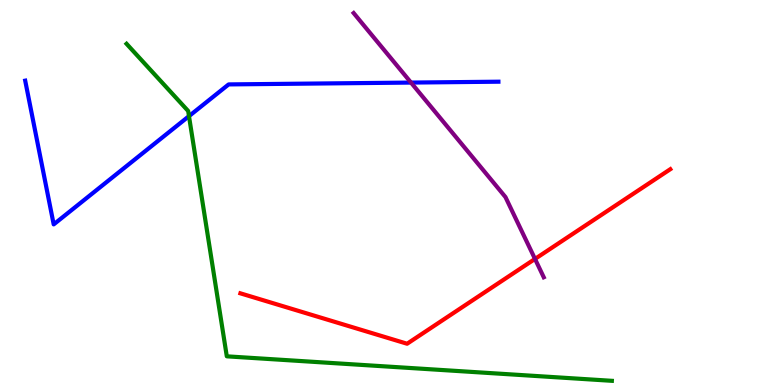[{'lines': ['blue', 'red'], 'intersections': []}, {'lines': ['green', 'red'], 'intersections': []}, {'lines': ['purple', 'red'], 'intersections': [{'x': 6.9, 'y': 3.27}]}, {'lines': ['blue', 'green'], 'intersections': [{'x': 2.44, 'y': 6.98}]}, {'lines': ['blue', 'purple'], 'intersections': [{'x': 5.3, 'y': 7.86}]}, {'lines': ['green', 'purple'], 'intersections': []}]